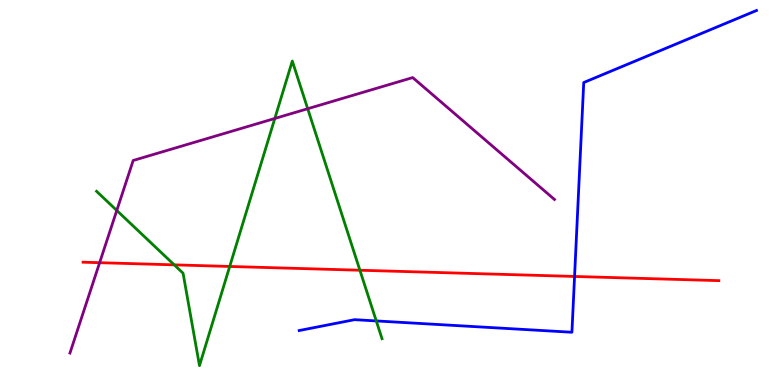[{'lines': ['blue', 'red'], 'intersections': [{'x': 7.41, 'y': 2.82}]}, {'lines': ['green', 'red'], 'intersections': [{'x': 2.25, 'y': 3.12}, {'x': 2.96, 'y': 3.08}, {'x': 4.64, 'y': 2.98}]}, {'lines': ['purple', 'red'], 'intersections': [{'x': 1.29, 'y': 3.18}]}, {'lines': ['blue', 'green'], 'intersections': [{'x': 4.86, 'y': 1.66}]}, {'lines': ['blue', 'purple'], 'intersections': []}, {'lines': ['green', 'purple'], 'intersections': [{'x': 1.51, 'y': 4.53}, {'x': 3.55, 'y': 6.92}, {'x': 3.97, 'y': 7.18}]}]